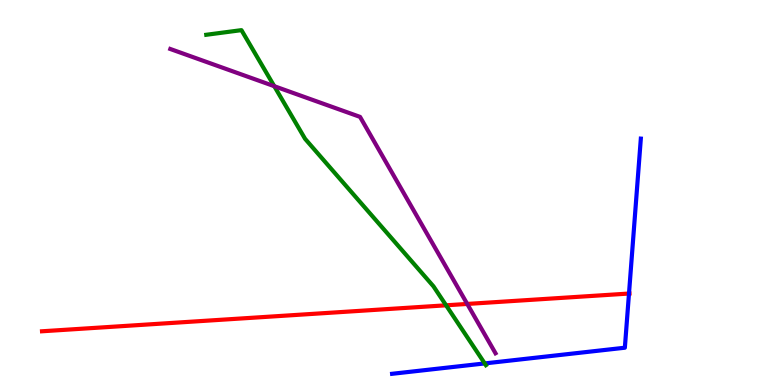[{'lines': ['blue', 'red'], 'intersections': [{'x': 8.12, 'y': 2.38}]}, {'lines': ['green', 'red'], 'intersections': [{'x': 5.76, 'y': 2.07}]}, {'lines': ['purple', 'red'], 'intersections': [{'x': 6.03, 'y': 2.11}]}, {'lines': ['blue', 'green'], 'intersections': [{'x': 6.25, 'y': 0.56}]}, {'lines': ['blue', 'purple'], 'intersections': []}, {'lines': ['green', 'purple'], 'intersections': [{'x': 3.54, 'y': 7.76}]}]